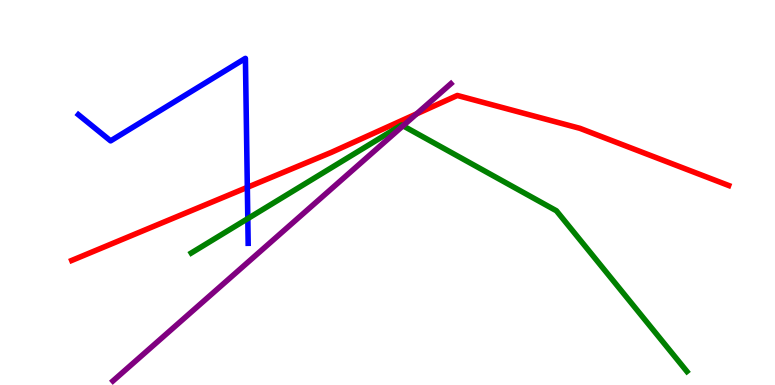[{'lines': ['blue', 'red'], 'intersections': [{'x': 3.19, 'y': 5.13}]}, {'lines': ['green', 'red'], 'intersections': []}, {'lines': ['purple', 'red'], 'intersections': [{'x': 5.38, 'y': 7.04}]}, {'lines': ['blue', 'green'], 'intersections': [{'x': 3.2, 'y': 4.32}]}, {'lines': ['blue', 'purple'], 'intersections': []}, {'lines': ['green', 'purple'], 'intersections': [{'x': 5.2, 'y': 6.73}]}]